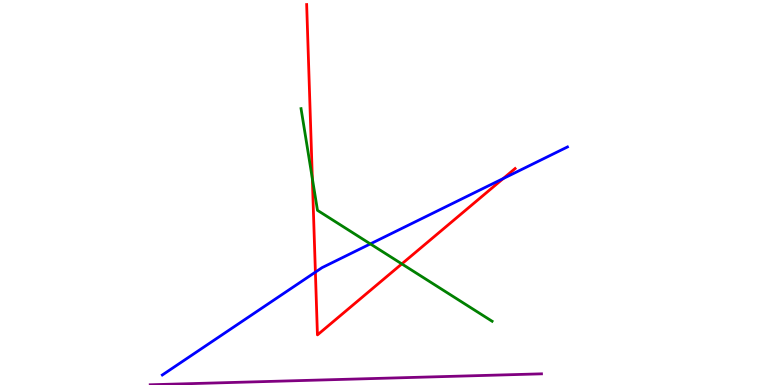[{'lines': ['blue', 'red'], 'intersections': [{'x': 4.07, 'y': 2.93}, {'x': 6.49, 'y': 5.36}]}, {'lines': ['green', 'red'], 'intersections': [{'x': 4.03, 'y': 5.36}, {'x': 5.18, 'y': 3.15}]}, {'lines': ['purple', 'red'], 'intersections': []}, {'lines': ['blue', 'green'], 'intersections': [{'x': 4.78, 'y': 3.66}]}, {'lines': ['blue', 'purple'], 'intersections': []}, {'lines': ['green', 'purple'], 'intersections': []}]